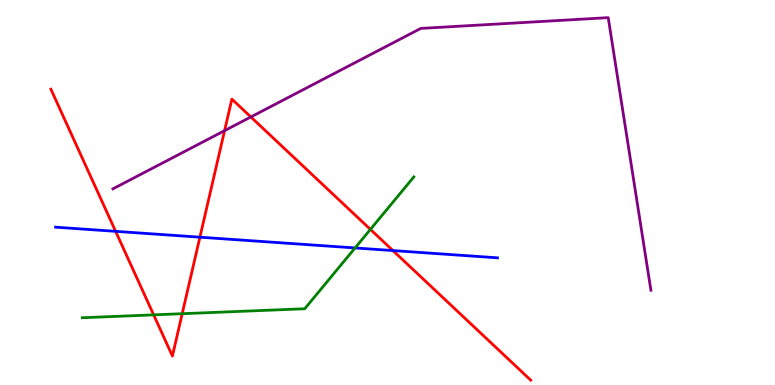[{'lines': ['blue', 'red'], 'intersections': [{'x': 1.49, 'y': 3.99}, {'x': 2.58, 'y': 3.84}, {'x': 5.07, 'y': 3.49}]}, {'lines': ['green', 'red'], 'intersections': [{'x': 1.98, 'y': 1.82}, {'x': 2.35, 'y': 1.85}, {'x': 4.78, 'y': 4.04}]}, {'lines': ['purple', 'red'], 'intersections': [{'x': 2.9, 'y': 6.61}, {'x': 3.24, 'y': 6.96}]}, {'lines': ['blue', 'green'], 'intersections': [{'x': 4.58, 'y': 3.56}]}, {'lines': ['blue', 'purple'], 'intersections': []}, {'lines': ['green', 'purple'], 'intersections': []}]